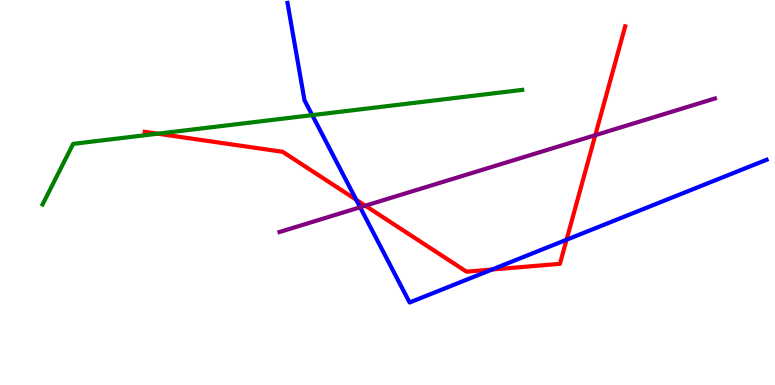[{'lines': ['blue', 'red'], 'intersections': [{'x': 4.6, 'y': 4.81}, {'x': 6.35, 'y': 3.0}, {'x': 7.31, 'y': 3.77}]}, {'lines': ['green', 'red'], 'intersections': [{'x': 2.04, 'y': 6.53}]}, {'lines': ['purple', 'red'], 'intersections': [{'x': 4.71, 'y': 4.66}, {'x': 7.68, 'y': 6.49}]}, {'lines': ['blue', 'green'], 'intersections': [{'x': 4.03, 'y': 7.01}]}, {'lines': ['blue', 'purple'], 'intersections': [{'x': 4.65, 'y': 4.62}]}, {'lines': ['green', 'purple'], 'intersections': []}]